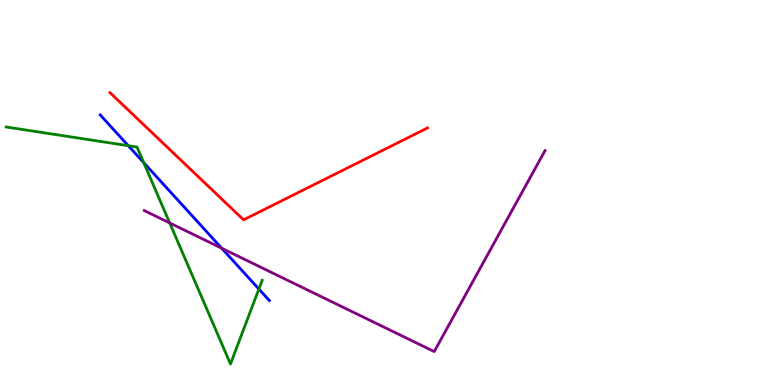[{'lines': ['blue', 'red'], 'intersections': []}, {'lines': ['green', 'red'], 'intersections': []}, {'lines': ['purple', 'red'], 'intersections': []}, {'lines': ['blue', 'green'], 'intersections': [{'x': 1.66, 'y': 6.22}, {'x': 1.85, 'y': 5.77}, {'x': 3.34, 'y': 2.49}]}, {'lines': ['blue', 'purple'], 'intersections': [{'x': 2.86, 'y': 3.55}]}, {'lines': ['green', 'purple'], 'intersections': [{'x': 2.19, 'y': 4.21}]}]